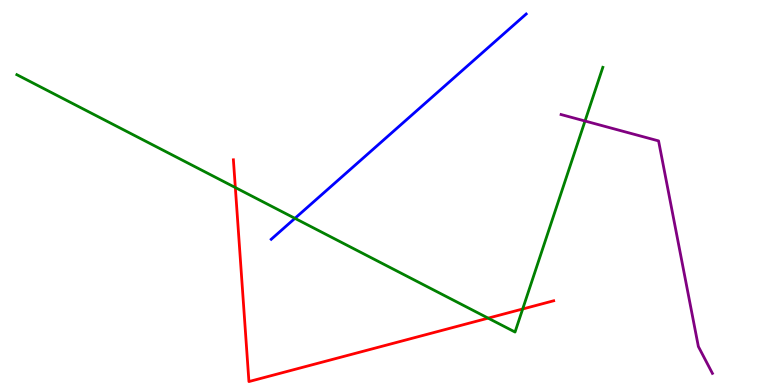[{'lines': ['blue', 'red'], 'intersections': []}, {'lines': ['green', 'red'], 'intersections': [{'x': 3.04, 'y': 5.13}, {'x': 6.3, 'y': 1.74}, {'x': 6.74, 'y': 1.97}]}, {'lines': ['purple', 'red'], 'intersections': []}, {'lines': ['blue', 'green'], 'intersections': [{'x': 3.81, 'y': 4.33}]}, {'lines': ['blue', 'purple'], 'intersections': []}, {'lines': ['green', 'purple'], 'intersections': [{'x': 7.55, 'y': 6.86}]}]